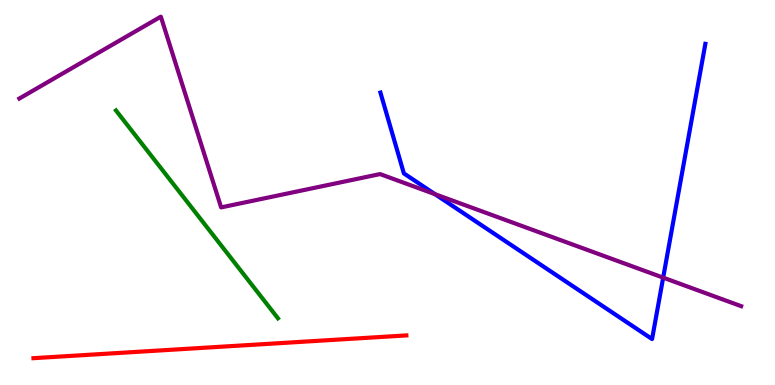[{'lines': ['blue', 'red'], 'intersections': []}, {'lines': ['green', 'red'], 'intersections': []}, {'lines': ['purple', 'red'], 'intersections': []}, {'lines': ['blue', 'green'], 'intersections': []}, {'lines': ['blue', 'purple'], 'intersections': [{'x': 5.61, 'y': 4.96}, {'x': 8.56, 'y': 2.79}]}, {'lines': ['green', 'purple'], 'intersections': []}]